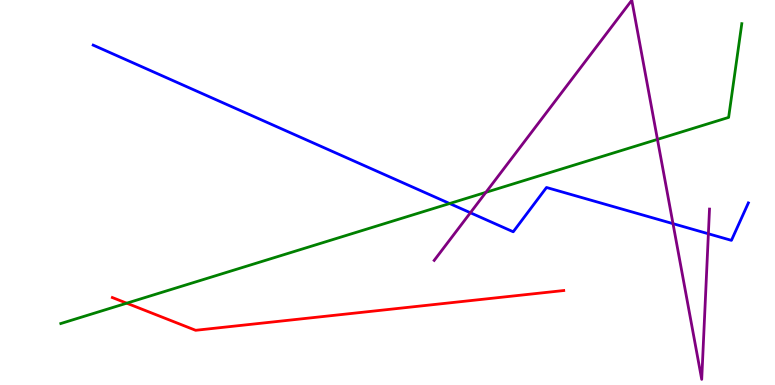[{'lines': ['blue', 'red'], 'intersections': []}, {'lines': ['green', 'red'], 'intersections': [{'x': 1.63, 'y': 2.12}]}, {'lines': ['purple', 'red'], 'intersections': []}, {'lines': ['blue', 'green'], 'intersections': [{'x': 5.8, 'y': 4.71}]}, {'lines': ['blue', 'purple'], 'intersections': [{'x': 6.07, 'y': 4.47}, {'x': 8.68, 'y': 4.19}, {'x': 9.14, 'y': 3.93}]}, {'lines': ['green', 'purple'], 'intersections': [{'x': 6.27, 'y': 5.0}, {'x': 8.48, 'y': 6.38}]}]